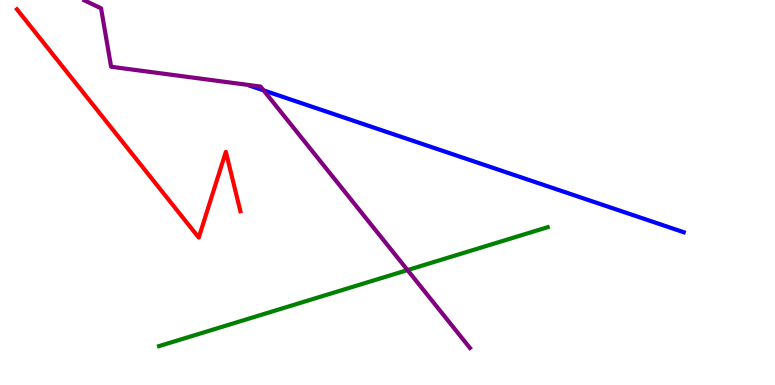[{'lines': ['blue', 'red'], 'intersections': []}, {'lines': ['green', 'red'], 'intersections': []}, {'lines': ['purple', 'red'], 'intersections': []}, {'lines': ['blue', 'green'], 'intersections': []}, {'lines': ['blue', 'purple'], 'intersections': [{'x': 3.4, 'y': 7.65}]}, {'lines': ['green', 'purple'], 'intersections': [{'x': 5.26, 'y': 2.99}]}]